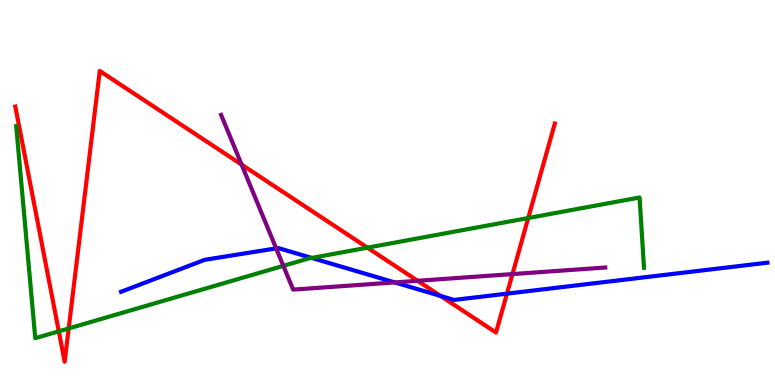[{'lines': ['blue', 'red'], 'intersections': [{'x': 5.68, 'y': 2.31}, {'x': 6.54, 'y': 2.37}]}, {'lines': ['green', 'red'], 'intersections': [{'x': 0.759, 'y': 1.39}, {'x': 0.886, 'y': 1.47}, {'x': 4.74, 'y': 3.57}, {'x': 6.82, 'y': 4.34}]}, {'lines': ['purple', 'red'], 'intersections': [{'x': 3.12, 'y': 5.72}, {'x': 5.39, 'y': 2.71}, {'x': 6.61, 'y': 2.88}]}, {'lines': ['blue', 'green'], 'intersections': [{'x': 4.02, 'y': 3.3}]}, {'lines': ['blue', 'purple'], 'intersections': [{'x': 3.56, 'y': 3.55}, {'x': 5.09, 'y': 2.66}]}, {'lines': ['green', 'purple'], 'intersections': [{'x': 3.66, 'y': 3.09}]}]